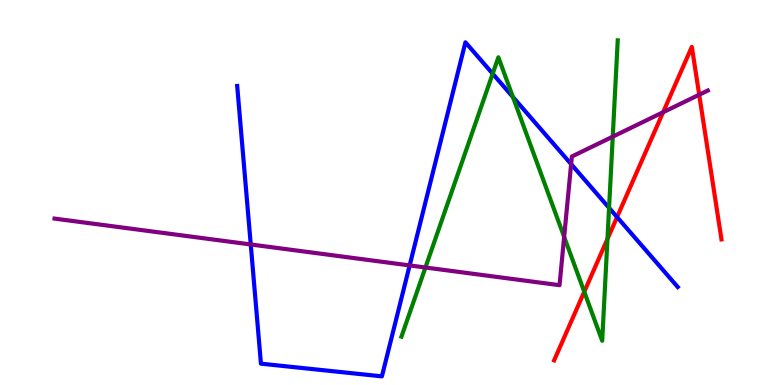[{'lines': ['blue', 'red'], 'intersections': [{'x': 7.96, 'y': 4.36}]}, {'lines': ['green', 'red'], 'intersections': [{'x': 7.54, 'y': 2.42}, {'x': 7.84, 'y': 3.79}]}, {'lines': ['purple', 'red'], 'intersections': [{'x': 8.56, 'y': 7.09}, {'x': 9.02, 'y': 7.54}]}, {'lines': ['blue', 'green'], 'intersections': [{'x': 6.36, 'y': 8.09}, {'x': 6.62, 'y': 7.48}, {'x': 7.86, 'y': 4.6}]}, {'lines': ['blue', 'purple'], 'intersections': [{'x': 3.24, 'y': 3.65}, {'x': 5.29, 'y': 3.11}, {'x': 7.37, 'y': 5.74}]}, {'lines': ['green', 'purple'], 'intersections': [{'x': 5.49, 'y': 3.05}, {'x': 7.28, 'y': 3.85}, {'x': 7.91, 'y': 6.45}]}]